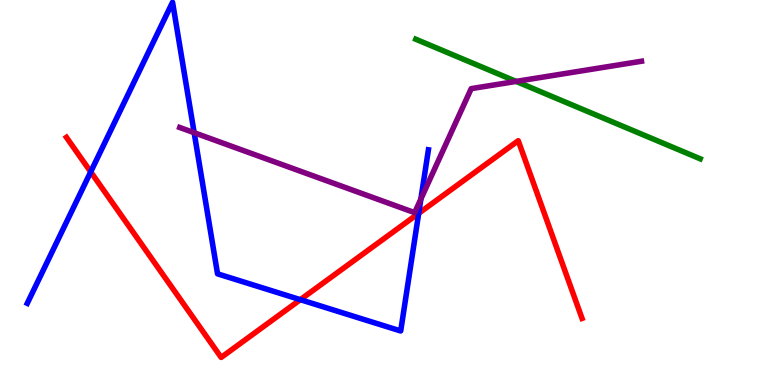[{'lines': ['blue', 'red'], 'intersections': [{'x': 1.17, 'y': 5.54}, {'x': 3.88, 'y': 2.22}, {'x': 5.4, 'y': 4.46}]}, {'lines': ['green', 'red'], 'intersections': []}, {'lines': ['purple', 'red'], 'intersections': []}, {'lines': ['blue', 'green'], 'intersections': []}, {'lines': ['blue', 'purple'], 'intersections': [{'x': 2.51, 'y': 6.55}, {'x': 5.43, 'y': 4.83}]}, {'lines': ['green', 'purple'], 'intersections': [{'x': 6.66, 'y': 7.89}]}]